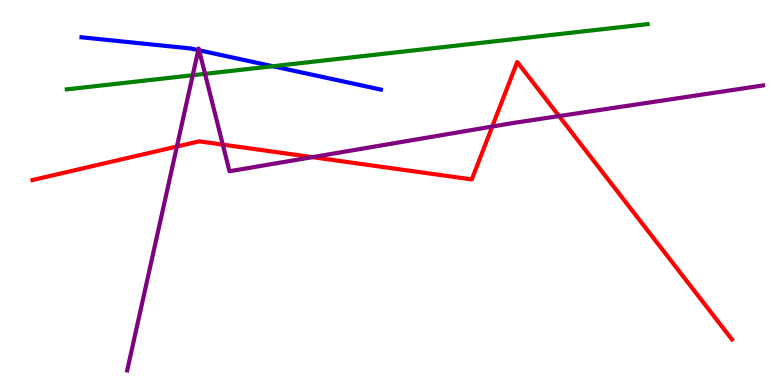[{'lines': ['blue', 'red'], 'intersections': []}, {'lines': ['green', 'red'], 'intersections': []}, {'lines': ['purple', 'red'], 'intersections': [{'x': 2.28, 'y': 6.19}, {'x': 2.87, 'y': 6.24}, {'x': 4.03, 'y': 5.92}, {'x': 6.35, 'y': 6.71}, {'x': 7.21, 'y': 6.98}]}, {'lines': ['blue', 'green'], 'intersections': [{'x': 3.52, 'y': 8.28}]}, {'lines': ['blue', 'purple'], 'intersections': [{'x': 2.56, 'y': 8.7}, {'x': 2.57, 'y': 8.69}]}, {'lines': ['green', 'purple'], 'intersections': [{'x': 2.49, 'y': 8.05}, {'x': 2.65, 'y': 8.08}]}]